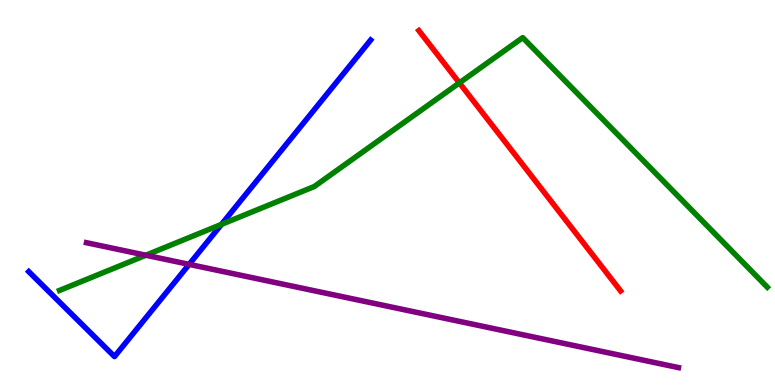[{'lines': ['blue', 'red'], 'intersections': []}, {'lines': ['green', 'red'], 'intersections': [{'x': 5.93, 'y': 7.85}]}, {'lines': ['purple', 'red'], 'intersections': []}, {'lines': ['blue', 'green'], 'intersections': [{'x': 2.86, 'y': 4.17}]}, {'lines': ['blue', 'purple'], 'intersections': [{'x': 2.44, 'y': 3.13}]}, {'lines': ['green', 'purple'], 'intersections': [{'x': 1.88, 'y': 3.37}]}]